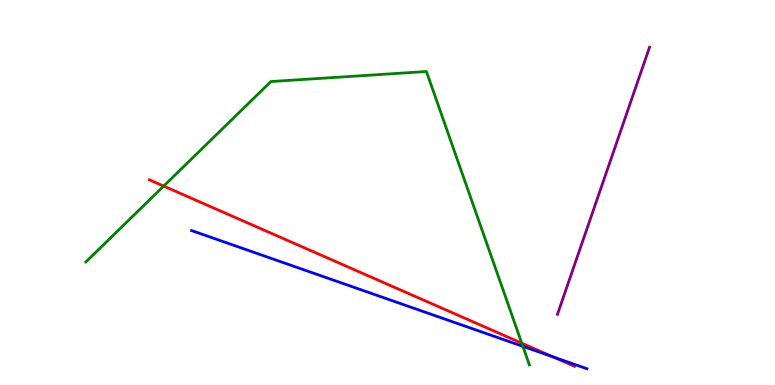[{'lines': ['blue', 'red'], 'intersections': [{'x': 7.13, 'y': 0.732}]}, {'lines': ['green', 'red'], 'intersections': [{'x': 2.11, 'y': 5.17}, {'x': 6.73, 'y': 1.09}]}, {'lines': ['purple', 'red'], 'intersections': []}, {'lines': ['blue', 'green'], 'intersections': [{'x': 6.75, 'y': 1.0}]}, {'lines': ['blue', 'purple'], 'intersections': []}, {'lines': ['green', 'purple'], 'intersections': []}]